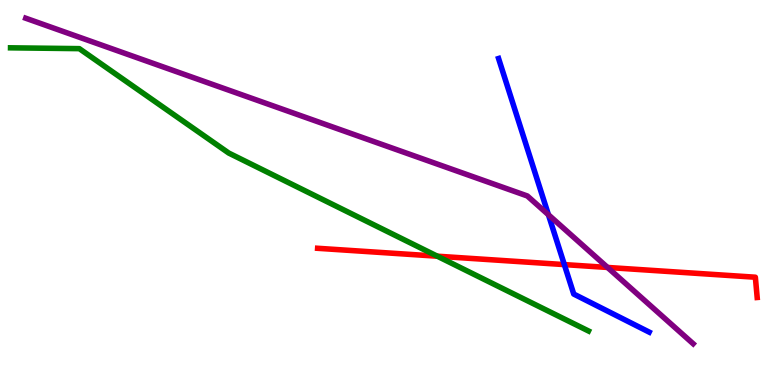[{'lines': ['blue', 'red'], 'intersections': [{'x': 7.28, 'y': 3.13}]}, {'lines': ['green', 'red'], 'intersections': [{'x': 5.64, 'y': 3.35}]}, {'lines': ['purple', 'red'], 'intersections': [{'x': 7.84, 'y': 3.05}]}, {'lines': ['blue', 'green'], 'intersections': []}, {'lines': ['blue', 'purple'], 'intersections': [{'x': 7.08, 'y': 4.42}]}, {'lines': ['green', 'purple'], 'intersections': []}]